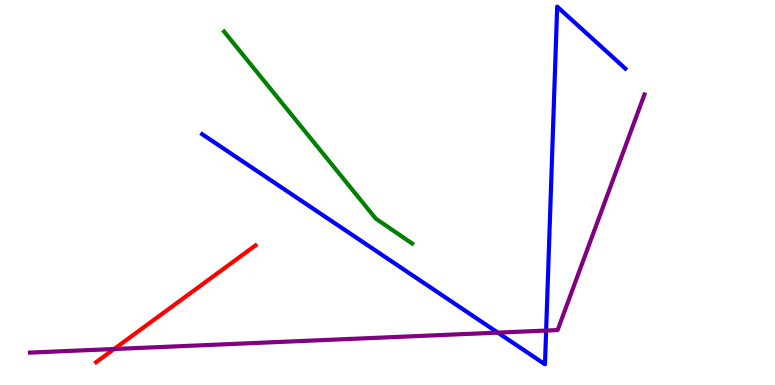[{'lines': ['blue', 'red'], 'intersections': []}, {'lines': ['green', 'red'], 'intersections': []}, {'lines': ['purple', 'red'], 'intersections': [{'x': 1.47, 'y': 0.935}]}, {'lines': ['blue', 'green'], 'intersections': []}, {'lines': ['blue', 'purple'], 'intersections': [{'x': 6.42, 'y': 1.36}, {'x': 7.05, 'y': 1.41}]}, {'lines': ['green', 'purple'], 'intersections': []}]